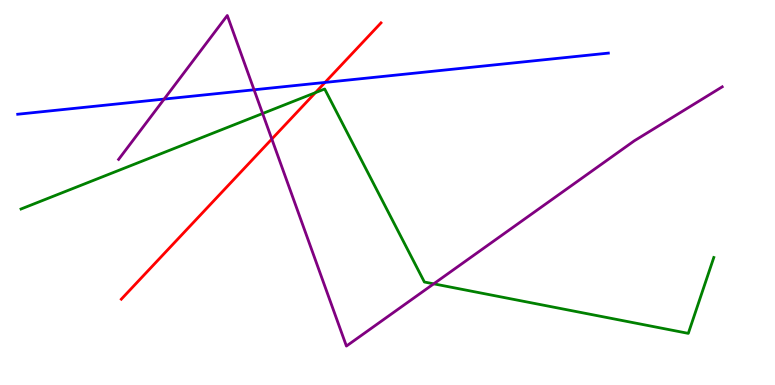[{'lines': ['blue', 'red'], 'intersections': [{'x': 4.19, 'y': 7.86}]}, {'lines': ['green', 'red'], 'intersections': [{'x': 4.07, 'y': 7.59}]}, {'lines': ['purple', 'red'], 'intersections': [{'x': 3.51, 'y': 6.39}]}, {'lines': ['blue', 'green'], 'intersections': []}, {'lines': ['blue', 'purple'], 'intersections': [{'x': 2.12, 'y': 7.43}, {'x': 3.28, 'y': 7.67}]}, {'lines': ['green', 'purple'], 'intersections': [{'x': 3.39, 'y': 7.05}, {'x': 5.6, 'y': 2.63}]}]